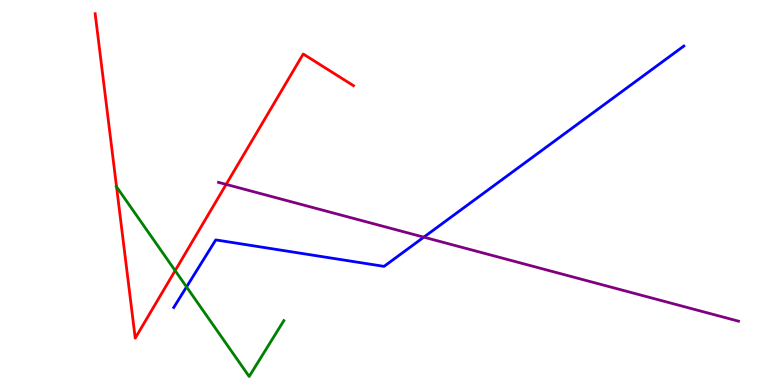[{'lines': ['blue', 'red'], 'intersections': []}, {'lines': ['green', 'red'], 'intersections': [{'x': 1.5, 'y': 5.15}, {'x': 2.26, 'y': 2.97}]}, {'lines': ['purple', 'red'], 'intersections': [{'x': 2.92, 'y': 5.21}]}, {'lines': ['blue', 'green'], 'intersections': [{'x': 2.41, 'y': 2.55}]}, {'lines': ['blue', 'purple'], 'intersections': [{'x': 5.47, 'y': 3.84}]}, {'lines': ['green', 'purple'], 'intersections': []}]